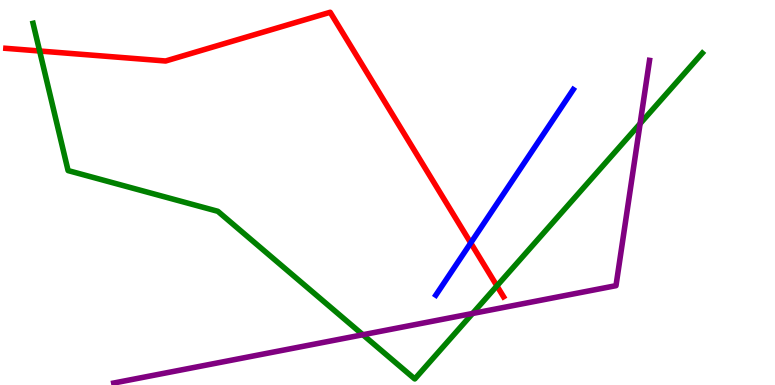[{'lines': ['blue', 'red'], 'intersections': [{'x': 6.07, 'y': 3.69}]}, {'lines': ['green', 'red'], 'intersections': [{'x': 0.511, 'y': 8.68}, {'x': 6.41, 'y': 2.57}]}, {'lines': ['purple', 'red'], 'intersections': []}, {'lines': ['blue', 'green'], 'intersections': []}, {'lines': ['blue', 'purple'], 'intersections': []}, {'lines': ['green', 'purple'], 'intersections': [{'x': 4.68, 'y': 1.31}, {'x': 6.1, 'y': 1.86}, {'x': 8.26, 'y': 6.79}]}]